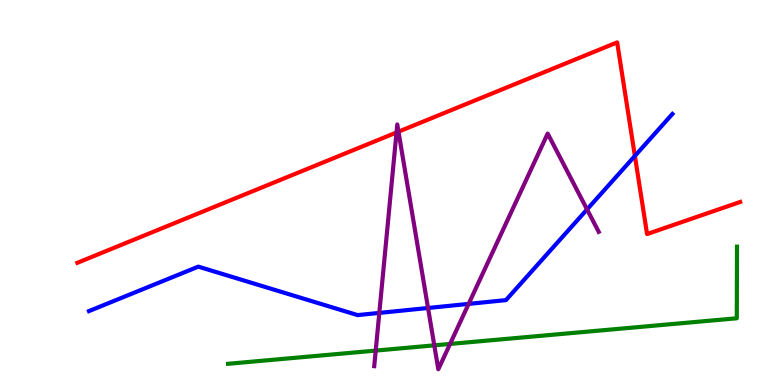[{'lines': ['blue', 'red'], 'intersections': [{'x': 8.19, 'y': 5.95}]}, {'lines': ['green', 'red'], 'intersections': []}, {'lines': ['purple', 'red'], 'intersections': [{'x': 5.12, 'y': 6.56}, {'x': 5.14, 'y': 6.58}]}, {'lines': ['blue', 'green'], 'intersections': []}, {'lines': ['blue', 'purple'], 'intersections': [{'x': 4.89, 'y': 1.87}, {'x': 5.52, 'y': 2.0}, {'x': 6.05, 'y': 2.11}, {'x': 7.57, 'y': 4.56}]}, {'lines': ['green', 'purple'], 'intersections': [{'x': 4.85, 'y': 0.894}, {'x': 5.6, 'y': 1.03}, {'x': 5.81, 'y': 1.07}]}]